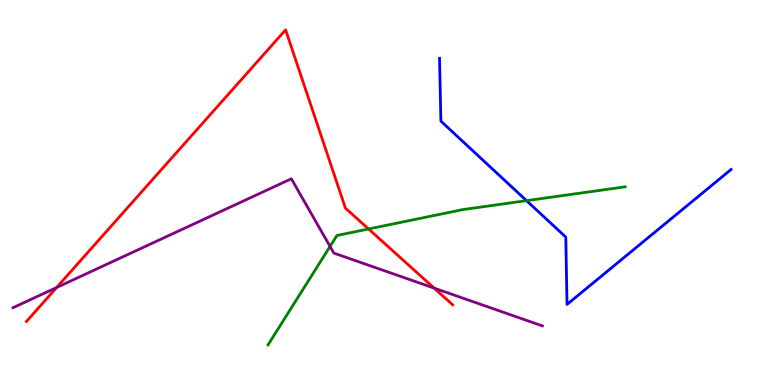[{'lines': ['blue', 'red'], 'intersections': []}, {'lines': ['green', 'red'], 'intersections': [{'x': 4.76, 'y': 4.05}]}, {'lines': ['purple', 'red'], 'intersections': [{'x': 0.731, 'y': 2.53}, {'x': 5.6, 'y': 2.52}]}, {'lines': ['blue', 'green'], 'intersections': [{'x': 6.79, 'y': 4.79}]}, {'lines': ['blue', 'purple'], 'intersections': []}, {'lines': ['green', 'purple'], 'intersections': [{'x': 4.26, 'y': 3.6}]}]